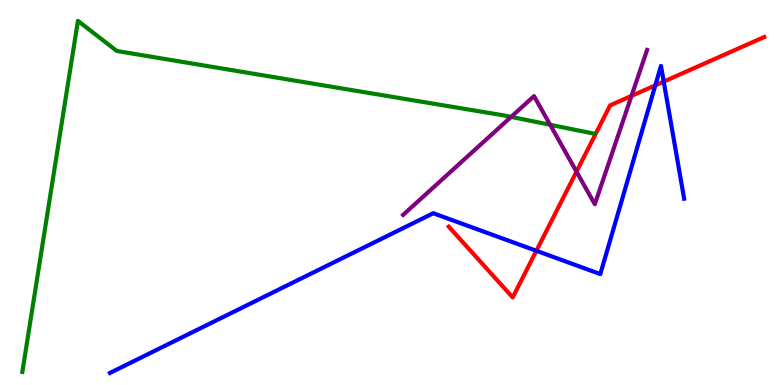[{'lines': ['blue', 'red'], 'intersections': [{'x': 6.92, 'y': 3.49}, {'x': 8.46, 'y': 7.78}, {'x': 8.56, 'y': 7.88}]}, {'lines': ['green', 'red'], 'intersections': []}, {'lines': ['purple', 'red'], 'intersections': [{'x': 7.44, 'y': 5.54}, {'x': 8.15, 'y': 7.51}]}, {'lines': ['blue', 'green'], 'intersections': []}, {'lines': ['blue', 'purple'], 'intersections': []}, {'lines': ['green', 'purple'], 'intersections': [{'x': 6.6, 'y': 6.96}, {'x': 7.1, 'y': 6.76}]}]